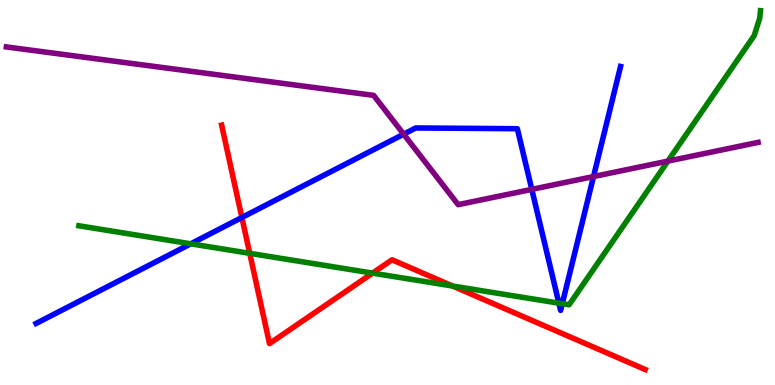[{'lines': ['blue', 'red'], 'intersections': [{'x': 3.12, 'y': 4.35}]}, {'lines': ['green', 'red'], 'intersections': [{'x': 3.22, 'y': 3.42}, {'x': 4.81, 'y': 2.91}, {'x': 5.84, 'y': 2.57}]}, {'lines': ['purple', 'red'], 'intersections': []}, {'lines': ['blue', 'green'], 'intersections': [{'x': 2.46, 'y': 3.67}, {'x': 7.21, 'y': 2.13}, {'x': 7.26, 'y': 2.11}]}, {'lines': ['blue', 'purple'], 'intersections': [{'x': 5.21, 'y': 6.51}, {'x': 6.86, 'y': 5.08}, {'x': 7.66, 'y': 5.41}]}, {'lines': ['green', 'purple'], 'intersections': [{'x': 8.62, 'y': 5.82}]}]